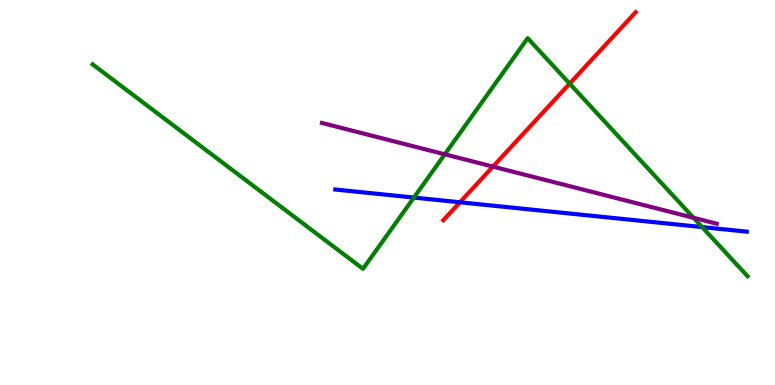[{'lines': ['blue', 'red'], 'intersections': [{'x': 5.93, 'y': 4.75}]}, {'lines': ['green', 'red'], 'intersections': [{'x': 7.35, 'y': 7.83}]}, {'lines': ['purple', 'red'], 'intersections': [{'x': 6.36, 'y': 5.67}]}, {'lines': ['blue', 'green'], 'intersections': [{'x': 5.34, 'y': 4.87}, {'x': 9.06, 'y': 4.1}]}, {'lines': ['blue', 'purple'], 'intersections': []}, {'lines': ['green', 'purple'], 'intersections': [{'x': 5.74, 'y': 5.99}, {'x': 8.95, 'y': 4.34}]}]